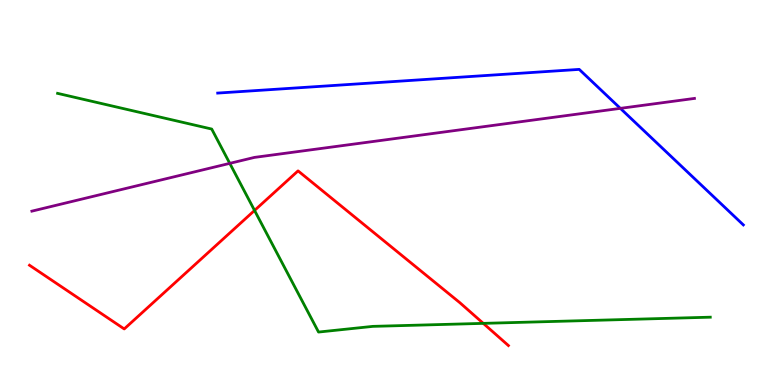[{'lines': ['blue', 'red'], 'intersections': []}, {'lines': ['green', 'red'], 'intersections': [{'x': 3.28, 'y': 4.53}, {'x': 6.24, 'y': 1.6}]}, {'lines': ['purple', 'red'], 'intersections': []}, {'lines': ['blue', 'green'], 'intersections': []}, {'lines': ['blue', 'purple'], 'intersections': [{'x': 8.0, 'y': 7.19}]}, {'lines': ['green', 'purple'], 'intersections': [{'x': 2.96, 'y': 5.76}]}]